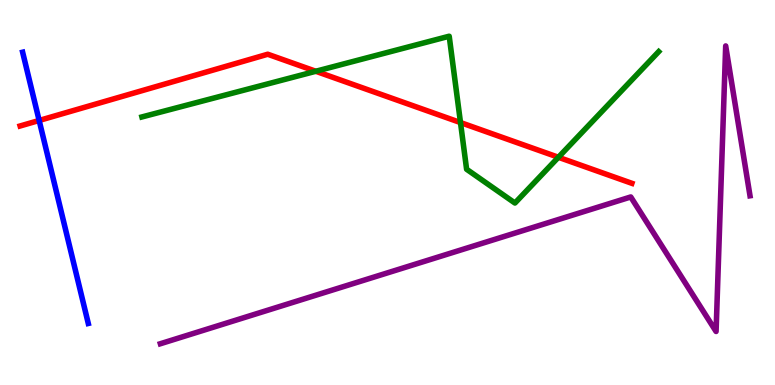[{'lines': ['blue', 'red'], 'intersections': [{'x': 0.505, 'y': 6.87}]}, {'lines': ['green', 'red'], 'intersections': [{'x': 4.07, 'y': 8.15}, {'x': 5.94, 'y': 6.82}, {'x': 7.21, 'y': 5.92}]}, {'lines': ['purple', 'red'], 'intersections': []}, {'lines': ['blue', 'green'], 'intersections': []}, {'lines': ['blue', 'purple'], 'intersections': []}, {'lines': ['green', 'purple'], 'intersections': []}]